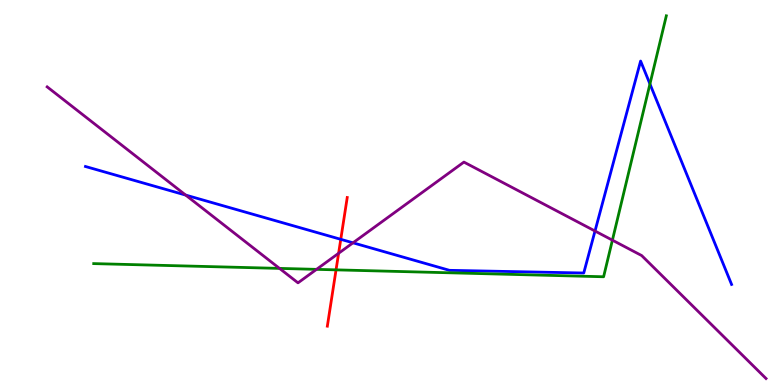[{'lines': ['blue', 'red'], 'intersections': [{'x': 4.4, 'y': 3.78}]}, {'lines': ['green', 'red'], 'intersections': [{'x': 4.34, 'y': 2.99}]}, {'lines': ['purple', 'red'], 'intersections': [{'x': 4.37, 'y': 3.42}]}, {'lines': ['blue', 'green'], 'intersections': [{'x': 8.39, 'y': 7.82}]}, {'lines': ['blue', 'purple'], 'intersections': [{'x': 2.4, 'y': 4.93}, {'x': 4.55, 'y': 3.69}, {'x': 7.68, 'y': 4.0}]}, {'lines': ['green', 'purple'], 'intersections': [{'x': 3.61, 'y': 3.03}, {'x': 4.08, 'y': 3.0}, {'x': 7.9, 'y': 3.76}]}]